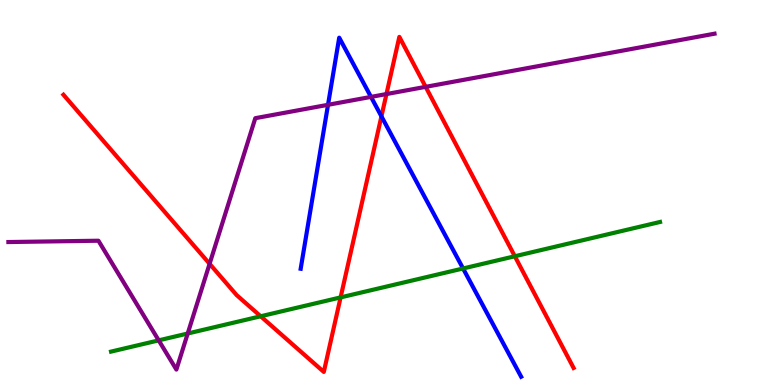[{'lines': ['blue', 'red'], 'intersections': [{'x': 4.92, 'y': 6.98}]}, {'lines': ['green', 'red'], 'intersections': [{'x': 3.36, 'y': 1.78}, {'x': 4.39, 'y': 2.28}, {'x': 6.64, 'y': 3.34}]}, {'lines': ['purple', 'red'], 'intersections': [{'x': 2.7, 'y': 3.15}, {'x': 4.99, 'y': 7.56}, {'x': 5.49, 'y': 7.74}]}, {'lines': ['blue', 'green'], 'intersections': [{'x': 5.98, 'y': 3.03}]}, {'lines': ['blue', 'purple'], 'intersections': [{'x': 4.23, 'y': 7.28}, {'x': 4.79, 'y': 7.48}]}, {'lines': ['green', 'purple'], 'intersections': [{'x': 2.05, 'y': 1.16}, {'x': 2.42, 'y': 1.34}]}]